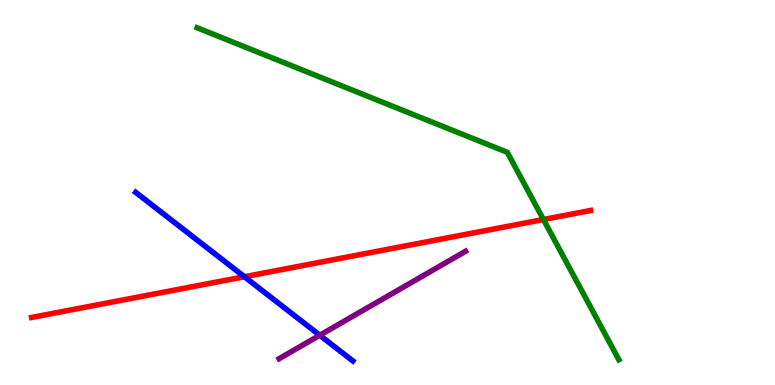[{'lines': ['blue', 'red'], 'intersections': [{'x': 3.15, 'y': 2.81}]}, {'lines': ['green', 'red'], 'intersections': [{'x': 7.01, 'y': 4.3}]}, {'lines': ['purple', 'red'], 'intersections': []}, {'lines': ['blue', 'green'], 'intersections': []}, {'lines': ['blue', 'purple'], 'intersections': [{'x': 4.13, 'y': 1.29}]}, {'lines': ['green', 'purple'], 'intersections': []}]